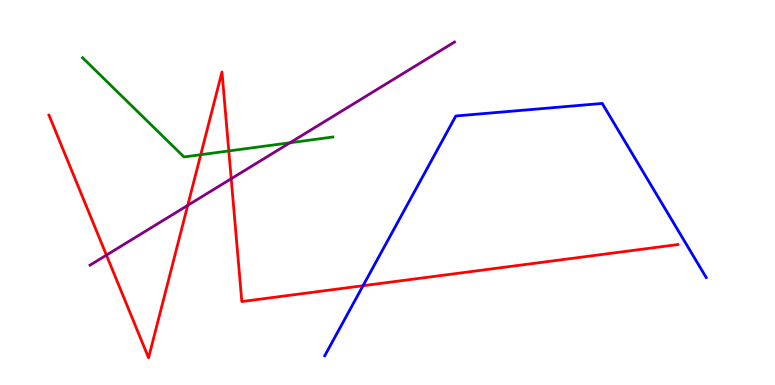[{'lines': ['blue', 'red'], 'intersections': [{'x': 4.68, 'y': 2.58}]}, {'lines': ['green', 'red'], 'intersections': [{'x': 2.59, 'y': 5.98}, {'x': 2.95, 'y': 6.08}]}, {'lines': ['purple', 'red'], 'intersections': [{'x': 1.37, 'y': 3.37}, {'x': 2.42, 'y': 4.67}, {'x': 2.98, 'y': 5.36}]}, {'lines': ['blue', 'green'], 'intersections': []}, {'lines': ['blue', 'purple'], 'intersections': []}, {'lines': ['green', 'purple'], 'intersections': [{'x': 3.74, 'y': 6.29}]}]